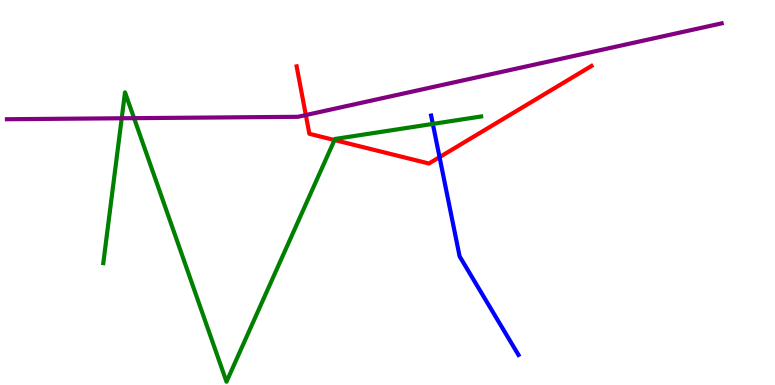[{'lines': ['blue', 'red'], 'intersections': [{'x': 5.67, 'y': 5.92}]}, {'lines': ['green', 'red'], 'intersections': [{'x': 4.32, 'y': 6.36}]}, {'lines': ['purple', 'red'], 'intersections': [{'x': 3.95, 'y': 7.01}]}, {'lines': ['blue', 'green'], 'intersections': [{'x': 5.58, 'y': 6.78}]}, {'lines': ['blue', 'purple'], 'intersections': []}, {'lines': ['green', 'purple'], 'intersections': [{'x': 1.57, 'y': 6.93}, {'x': 1.73, 'y': 6.93}]}]